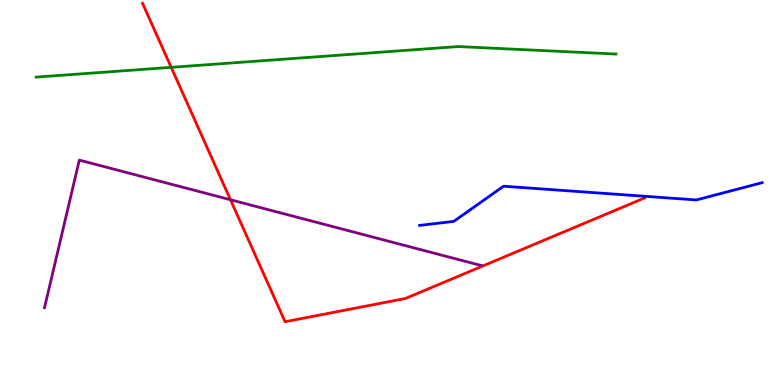[{'lines': ['blue', 'red'], 'intersections': []}, {'lines': ['green', 'red'], 'intersections': [{'x': 2.21, 'y': 8.25}]}, {'lines': ['purple', 'red'], 'intersections': [{'x': 2.97, 'y': 4.81}]}, {'lines': ['blue', 'green'], 'intersections': []}, {'lines': ['blue', 'purple'], 'intersections': []}, {'lines': ['green', 'purple'], 'intersections': []}]